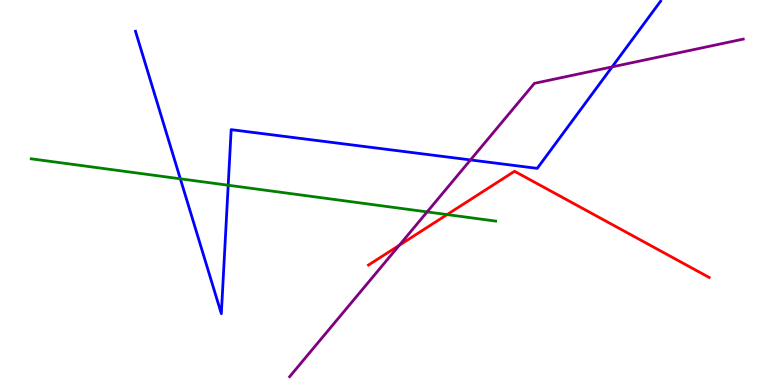[{'lines': ['blue', 'red'], 'intersections': []}, {'lines': ['green', 'red'], 'intersections': [{'x': 5.77, 'y': 4.43}]}, {'lines': ['purple', 'red'], 'intersections': [{'x': 5.15, 'y': 3.63}]}, {'lines': ['blue', 'green'], 'intersections': [{'x': 2.33, 'y': 5.36}, {'x': 2.94, 'y': 5.19}]}, {'lines': ['blue', 'purple'], 'intersections': [{'x': 6.07, 'y': 5.85}, {'x': 7.9, 'y': 8.26}]}, {'lines': ['green', 'purple'], 'intersections': [{'x': 5.51, 'y': 4.5}]}]